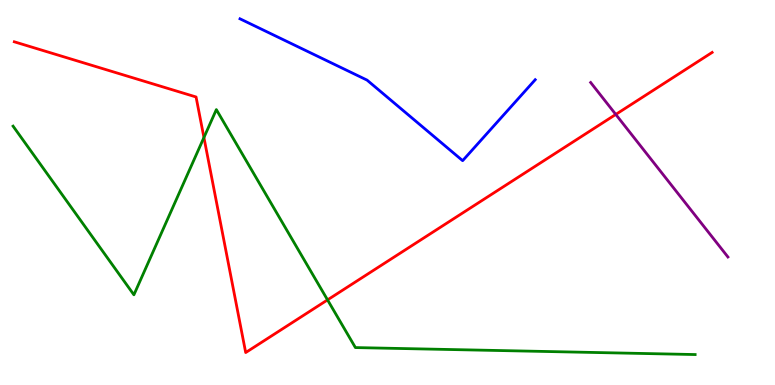[{'lines': ['blue', 'red'], 'intersections': []}, {'lines': ['green', 'red'], 'intersections': [{'x': 2.63, 'y': 6.43}, {'x': 4.23, 'y': 2.21}]}, {'lines': ['purple', 'red'], 'intersections': [{'x': 7.95, 'y': 7.03}]}, {'lines': ['blue', 'green'], 'intersections': []}, {'lines': ['blue', 'purple'], 'intersections': []}, {'lines': ['green', 'purple'], 'intersections': []}]